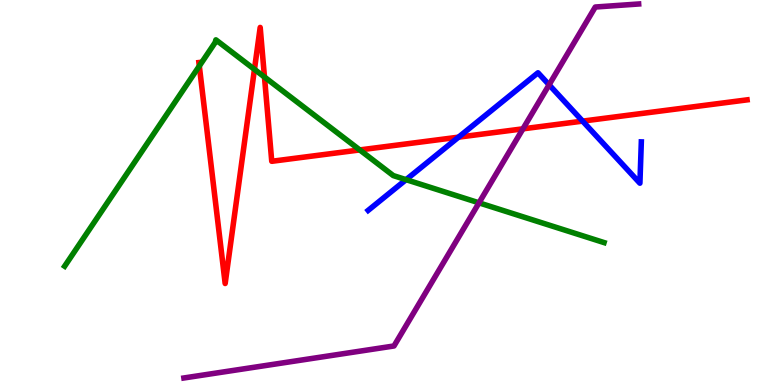[{'lines': ['blue', 'red'], 'intersections': [{'x': 5.92, 'y': 6.44}, {'x': 7.52, 'y': 6.85}]}, {'lines': ['green', 'red'], 'intersections': [{'x': 2.57, 'y': 8.29}, {'x': 3.28, 'y': 8.2}, {'x': 3.41, 'y': 8.0}, {'x': 4.64, 'y': 6.11}]}, {'lines': ['purple', 'red'], 'intersections': [{'x': 6.75, 'y': 6.65}]}, {'lines': ['blue', 'green'], 'intersections': [{'x': 5.24, 'y': 5.33}]}, {'lines': ['blue', 'purple'], 'intersections': [{'x': 7.09, 'y': 7.8}]}, {'lines': ['green', 'purple'], 'intersections': [{'x': 6.18, 'y': 4.73}]}]